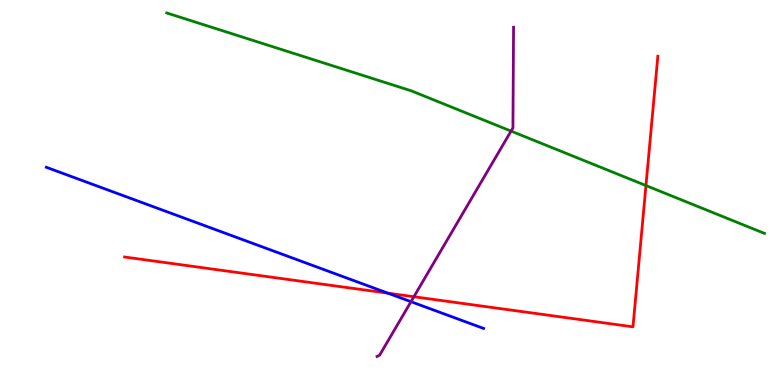[{'lines': ['blue', 'red'], 'intersections': [{'x': 5.0, 'y': 2.39}]}, {'lines': ['green', 'red'], 'intersections': [{'x': 8.33, 'y': 5.18}]}, {'lines': ['purple', 'red'], 'intersections': [{'x': 5.34, 'y': 2.29}]}, {'lines': ['blue', 'green'], 'intersections': []}, {'lines': ['blue', 'purple'], 'intersections': [{'x': 5.3, 'y': 2.16}]}, {'lines': ['green', 'purple'], 'intersections': [{'x': 6.59, 'y': 6.59}]}]